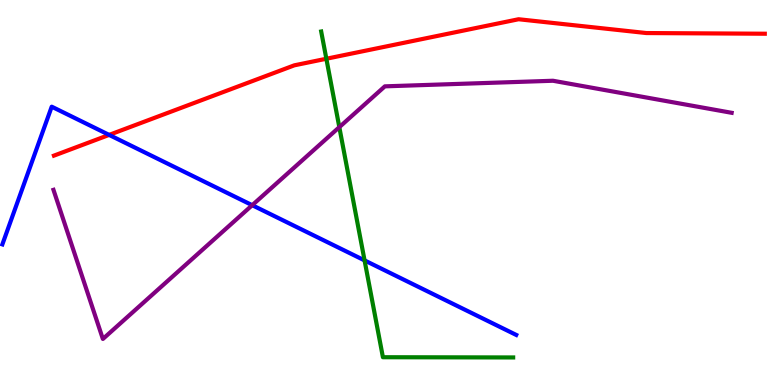[{'lines': ['blue', 'red'], 'intersections': [{'x': 1.41, 'y': 6.5}]}, {'lines': ['green', 'red'], 'intersections': [{'x': 4.21, 'y': 8.47}]}, {'lines': ['purple', 'red'], 'intersections': []}, {'lines': ['blue', 'green'], 'intersections': [{'x': 4.7, 'y': 3.24}]}, {'lines': ['blue', 'purple'], 'intersections': [{'x': 3.25, 'y': 4.67}]}, {'lines': ['green', 'purple'], 'intersections': [{'x': 4.38, 'y': 6.7}]}]